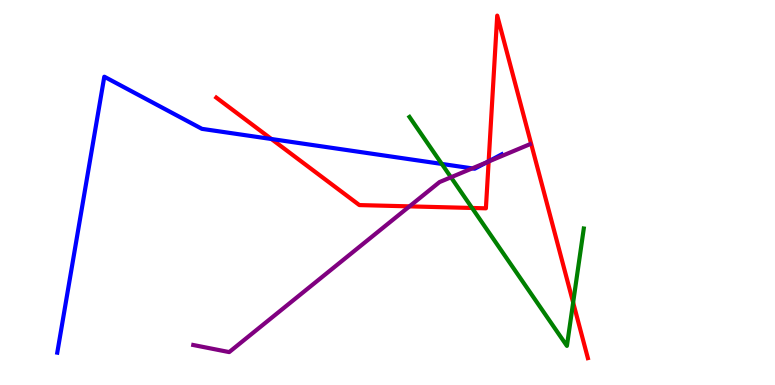[{'lines': ['blue', 'red'], 'intersections': [{'x': 3.5, 'y': 6.39}, {'x': 6.31, 'y': 5.81}]}, {'lines': ['green', 'red'], 'intersections': [{'x': 6.09, 'y': 4.6}, {'x': 7.4, 'y': 2.14}]}, {'lines': ['purple', 'red'], 'intersections': [{'x': 5.28, 'y': 4.64}, {'x': 6.31, 'y': 5.81}]}, {'lines': ['blue', 'green'], 'intersections': [{'x': 5.7, 'y': 5.74}]}, {'lines': ['blue', 'purple'], 'intersections': [{'x': 6.09, 'y': 5.63}, {'x': 6.28, 'y': 5.79}]}, {'lines': ['green', 'purple'], 'intersections': [{'x': 5.82, 'y': 5.4}]}]